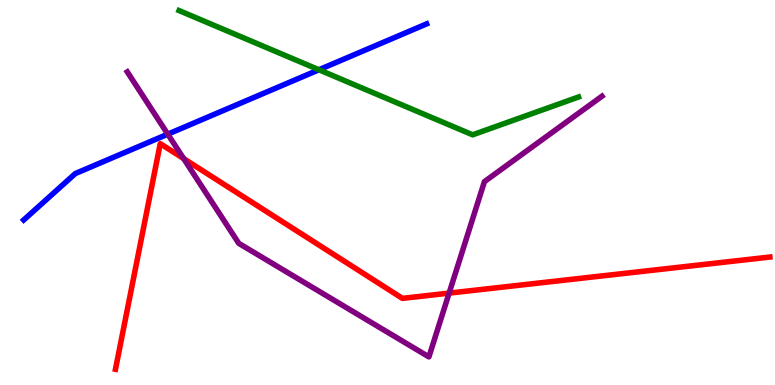[{'lines': ['blue', 'red'], 'intersections': []}, {'lines': ['green', 'red'], 'intersections': []}, {'lines': ['purple', 'red'], 'intersections': [{'x': 2.37, 'y': 5.88}, {'x': 5.8, 'y': 2.39}]}, {'lines': ['blue', 'green'], 'intersections': [{'x': 4.12, 'y': 8.19}]}, {'lines': ['blue', 'purple'], 'intersections': [{'x': 2.16, 'y': 6.52}]}, {'lines': ['green', 'purple'], 'intersections': []}]